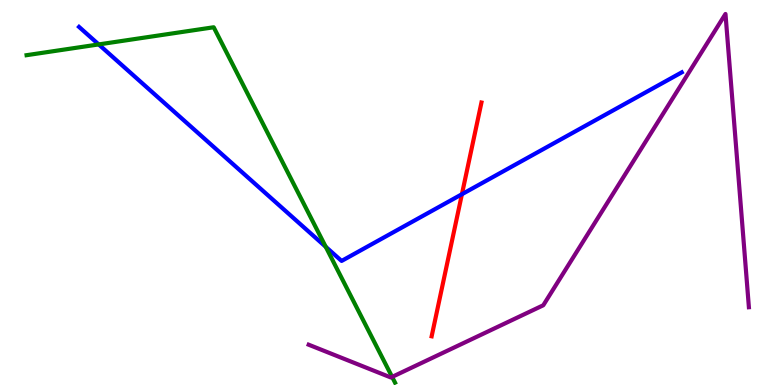[{'lines': ['blue', 'red'], 'intersections': [{'x': 5.96, 'y': 4.96}]}, {'lines': ['green', 'red'], 'intersections': []}, {'lines': ['purple', 'red'], 'intersections': []}, {'lines': ['blue', 'green'], 'intersections': [{'x': 1.27, 'y': 8.85}, {'x': 4.2, 'y': 3.59}]}, {'lines': ['blue', 'purple'], 'intersections': []}, {'lines': ['green', 'purple'], 'intersections': [{'x': 5.06, 'y': 0.21}]}]